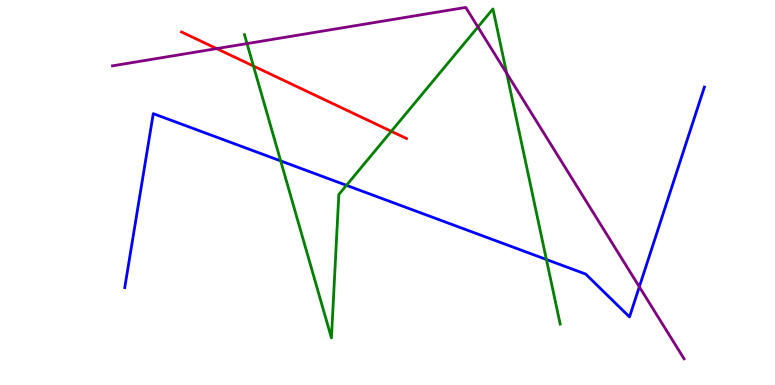[{'lines': ['blue', 'red'], 'intersections': []}, {'lines': ['green', 'red'], 'intersections': [{'x': 3.27, 'y': 8.28}, {'x': 5.05, 'y': 6.59}]}, {'lines': ['purple', 'red'], 'intersections': [{'x': 2.8, 'y': 8.74}]}, {'lines': ['blue', 'green'], 'intersections': [{'x': 3.62, 'y': 5.82}, {'x': 4.47, 'y': 5.19}, {'x': 7.05, 'y': 3.26}]}, {'lines': ['blue', 'purple'], 'intersections': [{'x': 8.25, 'y': 2.55}]}, {'lines': ['green', 'purple'], 'intersections': [{'x': 3.19, 'y': 8.87}, {'x': 6.17, 'y': 9.3}, {'x': 6.54, 'y': 8.1}]}]